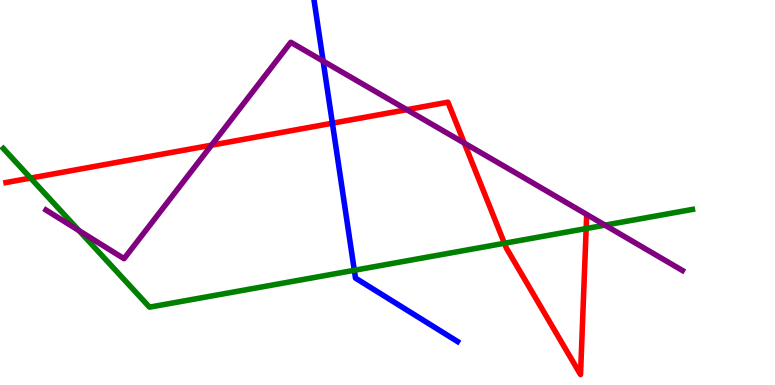[{'lines': ['blue', 'red'], 'intersections': [{'x': 4.29, 'y': 6.8}]}, {'lines': ['green', 'red'], 'intersections': [{'x': 0.395, 'y': 5.37}, {'x': 6.51, 'y': 3.68}, {'x': 7.56, 'y': 4.06}]}, {'lines': ['purple', 'red'], 'intersections': [{'x': 2.73, 'y': 6.23}, {'x': 5.25, 'y': 7.15}, {'x': 5.99, 'y': 6.28}]}, {'lines': ['blue', 'green'], 'intersections': [{'x': 4.57, 'y': 2.98}]}, {'lines': ['blue', 'purple'], 'intersections': [{'x': 4.17, 'y': 8.41}]}, {'lines': ['green', 'purple'], 'intersections': [{'x': 1.02, 'y': 4.01}, {'x': 7.81, 'y': 4.15}]}]